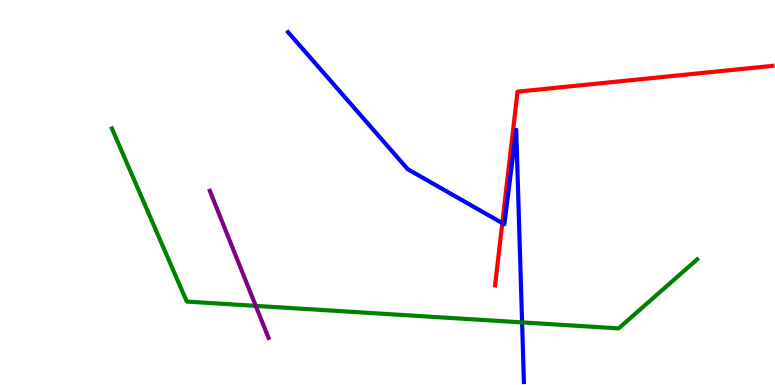[{'lines': ['blue', 'red'], 'intersections': [{'x': 6.48, 'y': 4.21}]}, {'lines': ['green', 'red'], 'intersections': []}, {'lines': ['purple', 'red'], 'intersections': []}, {'lines': ['blue', 'green'], 'intersections': [{'x': 6.74, 'y': 1.63}]}, {'lines': ['blue', 'purple'], 'intersections': []}, {'lines': ['green', 'purple'], 'intersections': [{'x': 3.3, 'y': 2.06}]}]